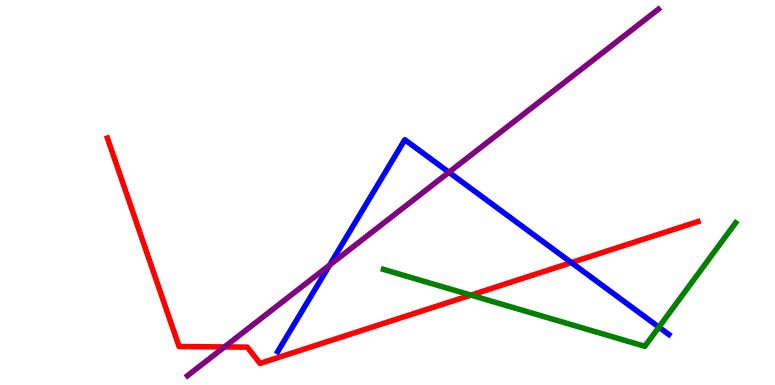[{'lines': ['blue', 'red'], 'intersections': [{'x': 7.37, 'y': 3.18}]}, {'lines': ['green', 'red'], 'intersections': [{'x': 6.08, 'y': 2.33}]}, {'lines': ['purple', 'red'], 'intersections': [{'x': 2.9, 'y': 0.989}]}, {'lines': ['blue', 'green'], 'intersections': [{'x': 8.5, 'y': 1.5}]}, {'lines': ['blue', 'purple'], 'intersections': [{'x': 4.25, 'y': 3.11}, {'x': 5.79, 'y': 5.53}]}, {'lines': ['green', 'purple'], 'intersections': []}]